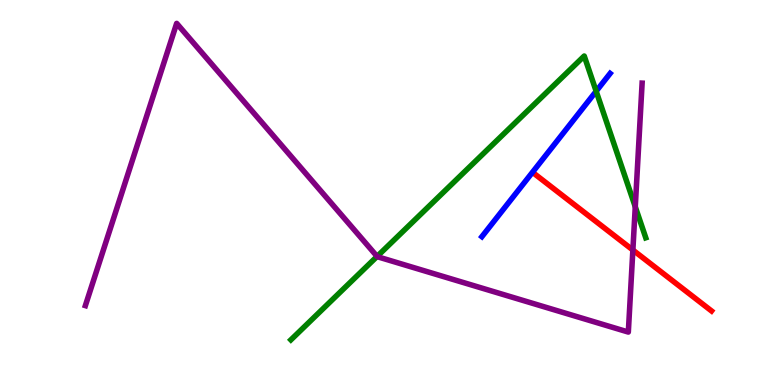[{'lines': ['blue', 'red'], 'intersections': []}, {'lines': ['green', 'red'], 'intersections': []}, {'lines': ['purple', 'red'], 'intersections': [{'x': 8.17, 'y': 3.51}]}, {'lines': ['blue', 'green'], 'intersections': [{'x': 7.69, 'y': 7.63}]}, {'lines': ['blue', 'purple'], 'intersections': []}, {'lines': ['green', 'purple'], 'intersections': [{'x': 4.87, 'y': 3.34}, {'x': 8.2, 'y': 4.63}]}]